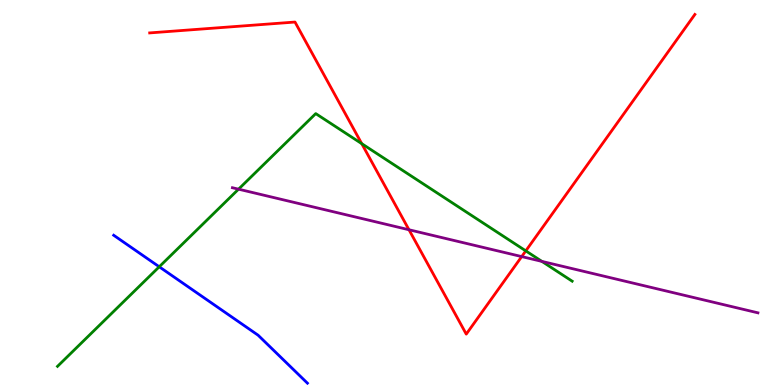[{'lines': ['blue', 'red'], 'intersections': []}, {'lines': ['green', 'red'], 'intersections': [{'x': 4.67, 'y': 6.27}, {'x': 6.78, 'y': 3.48}]}, {'lines': ['purple', 'red'], 'intersections': [{'x': 5.28, 'y': 4.03}, {'x': 6.73, 'y': 3.34}]}, {'lines': ['blue', 'green'], 'intersections': [{'x': 2.05, 'y': 3.07}]}, {'lines': ['blue', 'purple'], 'intersections': []}, {'lines': ['green', 'purple'], 'intersections': [{'x': 3.08, 'y': 5.09}, {'x': 6.99, 'y': 3.21}]}]